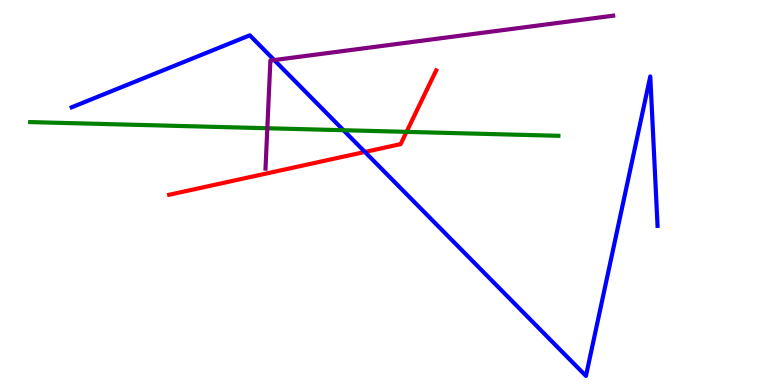[{'lines': ['blue', 'red'], 'intersections': [{'x': 4.71, 'y': 6.05}]}, {'lines': ['green', 'red'], 'intersections': [{'x': 5.25, 'y': 6.58}]}, {'lines': ['purple', 'red'], 'intersections': []}, {'lines': ['blue', 'green'], 'intersections': [{'x': 4.43, 'y': 6.62}]}, {'lines': ['blue', 'purple'], 'intersections': [{'x': 3.54, 'y': 8.44}]}, {'lines': ['green', 'purple'], 'intersections': [{'x': 3.45, 'y': 6.67}]}]